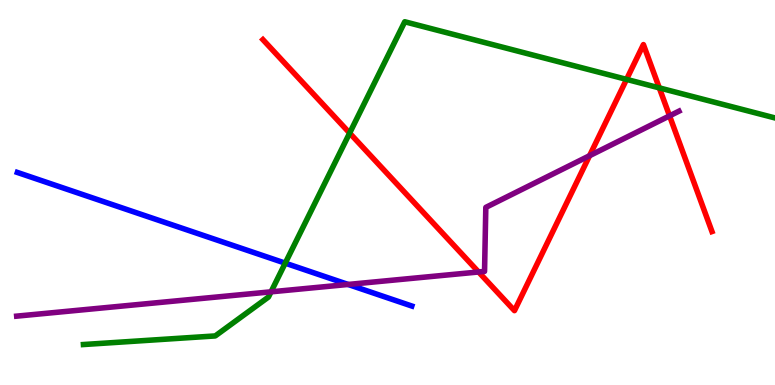[{'lines': ['blue', 'red'], 'intersections': []}, {'lines': ['green', 'red'], 'intersections': [{'x': 4.51, 'y': 6.54}, {'x': 8.08, 'y': 7.94}, {'x': 8.51, 'y': 7.72}]}, {'lines': ['purple', 'red'], 'intersections': [{'x': 6.18, 'y': 2.94}, {'x': 7.61, 'y': 5.96}, {'x': 8.64, 'y': 6.99}]}, {'lines': ['blue', 'green'], 'intersections': [{'x': 3.68, 'y': 3.16}]}, {'lines': ['blue', 'purple'], 'intersections': [{'x': 4.49, 'y': 2.61}]}, {'lines': ['green', 'purple'], 'intersections': [{'x': 3.5, 'y': 2.42}]}]